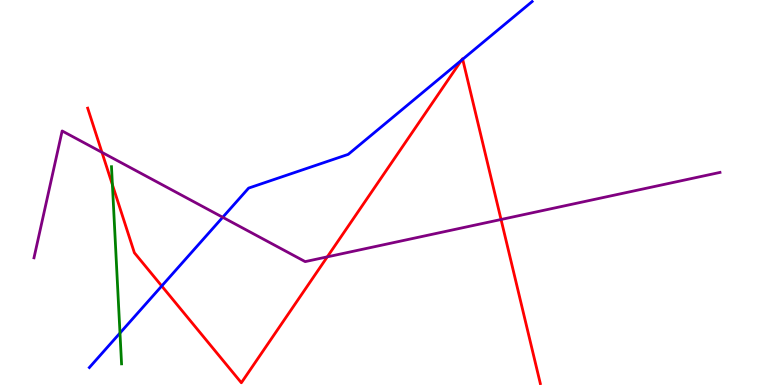[{'lines': ['blue', 'red'], 'intersections': [{'x': 2.09, 'y': 2.57}, {'x': 5.96, 'y': 8.44}, {'x': 5.97, 'y': 8.46}]}, {'lines': ['green', 'red'], 'intersections': [{'x': 1.45, 'y': 5.2}]}, {'lines': ['purple', 'red'], 'intersections': [{'x': 1.32, 'y': 6.04}, {'x': 4.22, 'y': 3.33}, {'x': 6.47, 'y': 4.3}]}, {'lines': ['blue', 'green'], 'intersections': [{'x': 1.55, 'y': 1.35}]}, {'lines': ['blue', 'purple'], 'intersections': [{'x': 2.87, 'y': 4.36}]}, {'lines': ['green', 'purple'], 'intersections': []}]